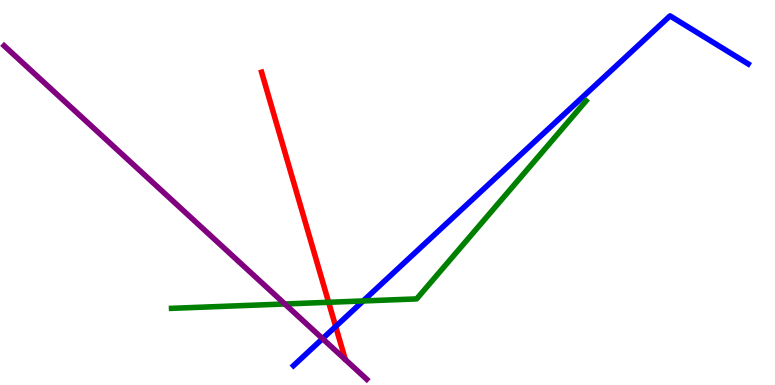[{'lines': ['blue', 'red'], 'intersections': [{'x': 4.33, 'y': 1.52}]}, {'lines': ['green', 'red'], 'intersections': [{'x': 4.24, 'y': 2.15}]}, {'lines': ['purple', 'red'], 'intersections': []}, {'lines': ['blue', 'green'], 'intersections': [{'x': 4.69, 'y': 2.18}]}, {'lines': ['blue', 'purple'], 'intersections': [{'x': 4.16, 'y': 1.2}]}, {'lines': ['green', 'purple'], 'intersections': [{'x': 3.68, 'y': 2.1}]}]